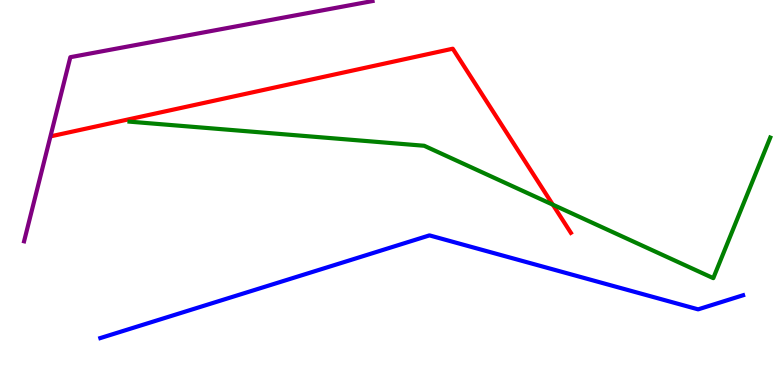[{'lines': ['blue', 'red'], 'intersections': []}, {'lines': ['green', 'red'], 'intersections': [{'x': 7.13, 'y': 4.68}]}, {'lines': ['purple', 'red'], 'intersections': []}, {'lines': ['blue', 'green'], 'intersections': []}, {'lines': ['blue', 'purple'], 'intersections': []}, {'lines': ['green', 'purple'], 'intersections': []}]